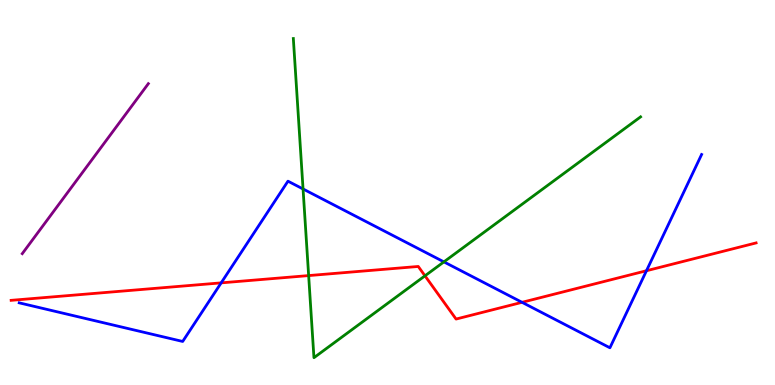[{'lines': ['blue', 'red'], 'intersections': [{'x': 2.85, 'y': 2.65}, {'x': 6.74, 'y': 2.15}, {'x': 8.34, 'y': 2.97}]}, {'lines': ['green', 'red'], 'intersections': [{'x': 3.98, 'y': 2.84}, {'x': 5.48, 'y': 2.84}]}, {'lines': ['purple', 'red'], 'intersections': []}, {'lines': ['blue', 'green'], 'intersections': [{'x': 3.91, 'y': 5.09}, {'x': 5.73, 'y': 3.2}]}, {'lines': ['blue', 'purple'], 'intersections': []}, {'lines': ['green', 'purple'], 'intersections': []}]